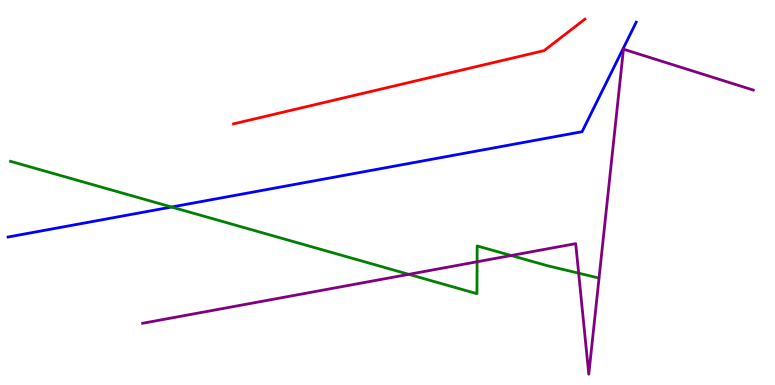[{'lines': ['blue', 'red'], 'intersections': []}, {'lines': ['green', 'red'], 'intersections': []}, {'lines': ['purple', 'red'], 'intersections': []}, {'lines': ['blue', 'green'], 'intersections': [{'x': 2.21, 'y': 4.62}]}, {'lines': ['blue', 'purple'], 'intersections': []}, {'lines': ['green', 'purple'], 'intersections': [{'x': 5.27, 'y': 2.87}, {'x': 6.16, 'y': 3.2}, {'x': 6.6, 'y': 3.36}, {'x': 7.47, 'y': 2.9}]}]